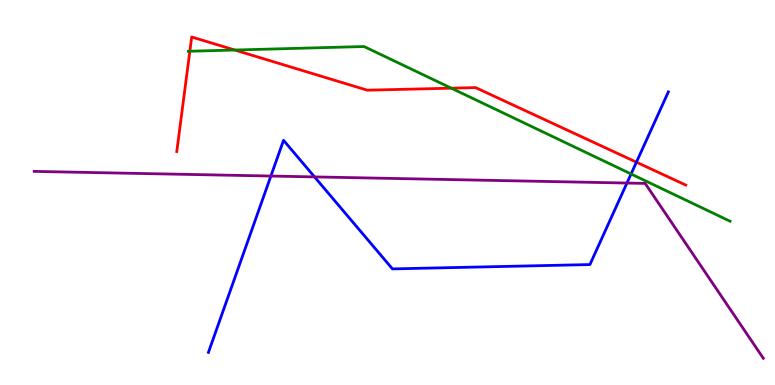[{'lines': ['blue', 'red'], 'intersections': [{'x': 8.21, 'y': 5.79}]}, {'lines': ['green', 'red'], 'intersections': [{'x': 2.45, 'y': 8.67}, {'x': 3.03, 'y': 8.7}, {'x': 5.82, 'y': 7.71}]}, {'lines': ['purple', 'red'], 'intersections': []}, {'lines': ['blue', 'green'], 'intersections': [{'x': 8.14, 'y': 5.48}]}, {'lines': ['blue', 'purple'], 'intersections': [{'x': 3.5, 'y': 5.43}, {'x': 4.06, 'y': 5.41}, {'x': 8.09, 'y': 5.25}]}, {'lines': ['green', 'purple'], 'intersections': []}]